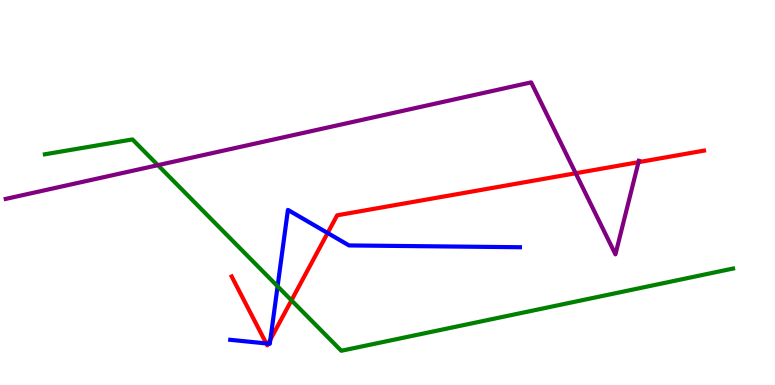[{'lines': ['blue', 'red'], 'intersections': [{'x': 3.44, 'y': 1.08}, {'x': 3.46, 'y': 1.07}, {'x': 3.49, 'y': 1.18}, {'x': 4.23, 'y': 3.95}]}, {'lines': ['green', 'red'], 'intersections': [{'x': 3.76, 'y': 2.2}]}, {'lines': ['purple', 'red'], 'intersections': [{'x': 7.43, 'y': 5.5}, {'x': 8.24, 'y': 5.79}]}, {'lines': ['blue', 'green'], 'intersections': [{'x': 3.58, 'y': 2.56}]}, {'lines': ['blue', 'purple'], 'intersections': []}, {'lines': ['green', 'purple'], 'intersections': [{'x': 2.04, 'y': 5.71}]}]